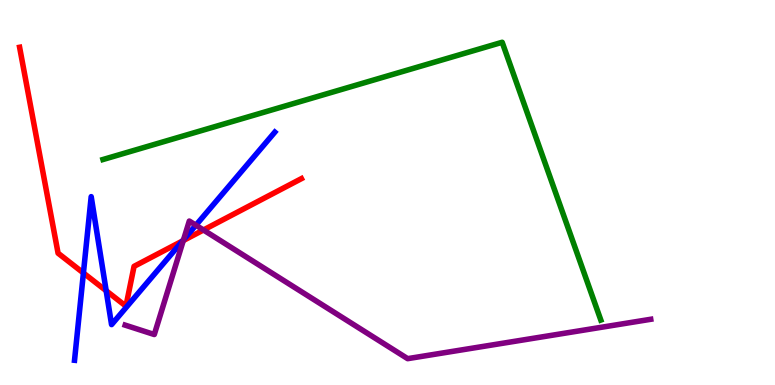[{'lines': ['blue', 'red'], 'intersections': [{'x': 1.08, 'y': 2.91}, {'x': 1.37, 'y': 2.45}, {'x': 2.36, 'y': 3.74}]}, {'lines': ['green', 'red'], 'intersections': []}, {'lines': ['purple', 'red'], 'intersections': [{'x': 2.36, 'y': 3.75}, {'x': 2.63, 'y': 4.03}]}, {'lines': ['blue', 'green'], 'intersections': []}, {'lines': ['blue', 'purple'], 'intersections': [{'x': 2.37, 'y': 3.77}, {'x': 2.53, 'y': 4.15}]}, {'lines': ['green', 'purple'], 'intersections': []}]